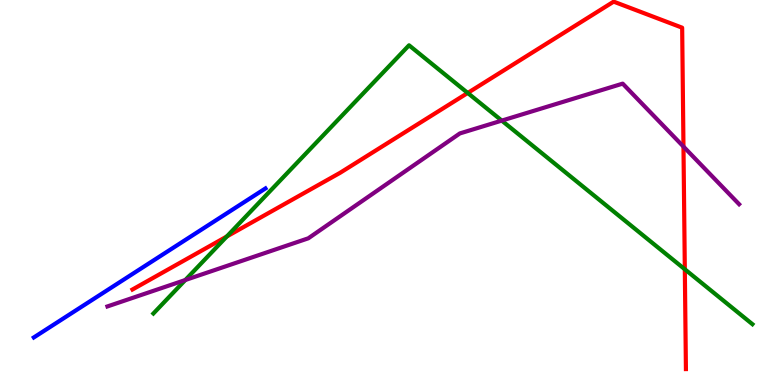[{'lines': ['blue', 'red'], 'intersections': []}, {'lines': ['green', 'red'], 'intersections': [{'x': 2.93, 'y': 3.86}, {'x': 6.04, 'y': 7.59}, {'x': 8.84, 'y': 3.01}]}, {'lines': ['purple', 'red'], 'intersections': [{'x': 8.82, 'y': 6.19}]}, {'lines': ['blue', 'green'], 'intersections': []}, {'lines': ['blue', 'purple'], 'intersections': []}, {'lines': ['green', 'purple'], 'intersections': [{'x': 2.39, 'y': 2.73}, {'x': 6.47, 'y': 6.87}]}]